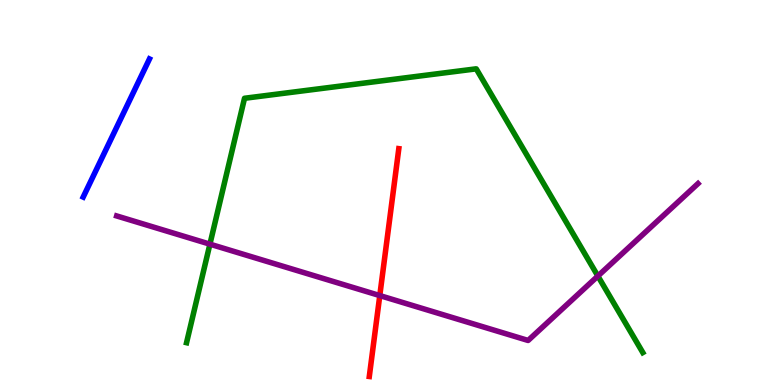[{'lines': ['blue', 'red'], 'intersections': []}, {'lines': ['green', 'red'], 'intersections': []}, {'lines': ['purple', 'red'], 'intersections': [{'x': 4.9, 'y': 2.32}]}, {'lines': ['blue', 'green'], 'intersections': []}, {'lines': ['blue', 'purple'], 'intersections': []}, {'lines': ['green', 'purple'], 'intersections': [{'x': 2.71, 'y': 3.66}, {'x': 7.71, 'y': 2.83}]}]